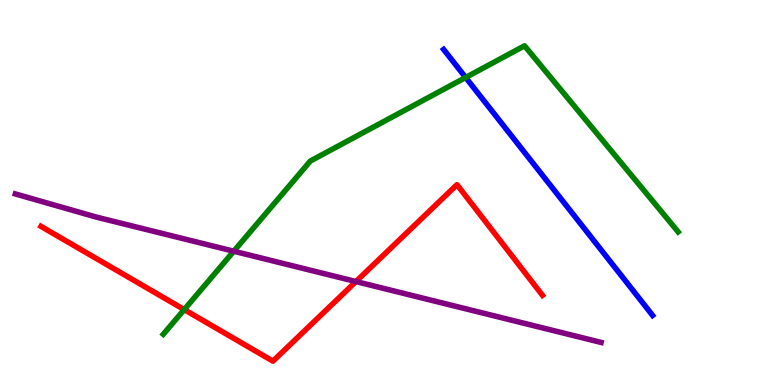[{'lines': ['blue', 'red'], 'intersections': []}, {'lines': ['green', 'red'], 'intersections': [{'x': 2.38, 'y': 1.96}]}, {'lines': ['purple', 'red'], 'intersections': [{'x': 4.59, 'y': 2.69}]}, {'lines': ['blue', 'green'], 'intersections': [{'x': 6.01, 'y': 7.99}]}, {'lines': ['blue', 'purple'], 'intersections': []}, {'lines': ['green', 'purple'], 'intersections': [{'x': 3.02, 'y': 3.47}]}]